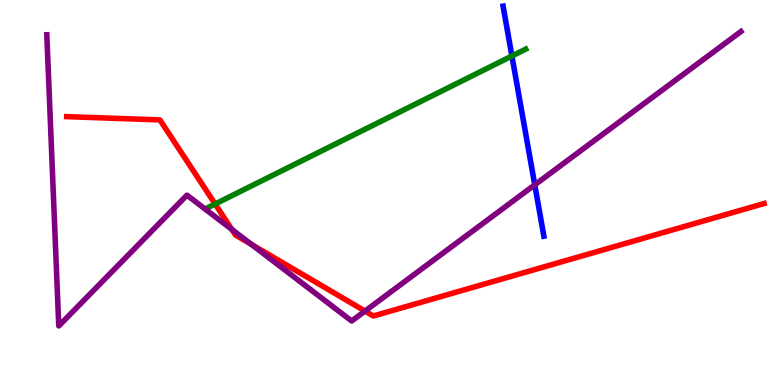[{'lines': ['blue', 'red'], 'intersections': []}, {'lines': ['green', 'red'], 'intersections': [{'x': 2.78, 'y': 4.7}]}, {'lines': ['purple', 'red'], 'intersections': [{'x': 2.99, 'y': 4.04}, {'x': 3.25, 'y': 3.65}, {'x': 4.71, 'y': 1.92}]}, {'lines': ['blue', 'green'], 'intersections': [{'x': 6.61, 'y': 8.55}]}, {'lines': ['blue', 'purple'], 'intersections': [{'x': 6.9, 'y': 5.2}]}, {'lines': ['green', 'purple'], 'intersections': []}]